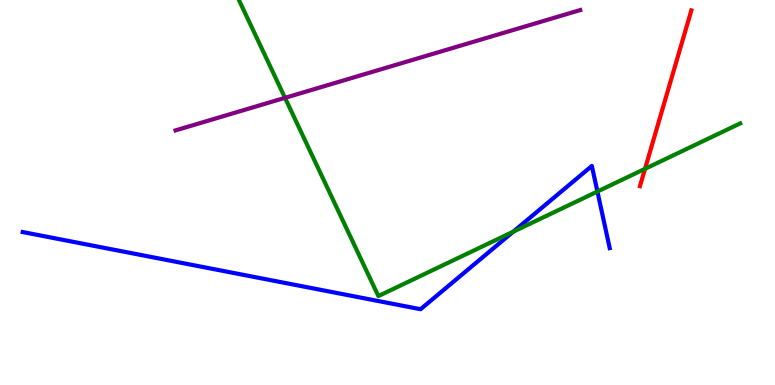[{'lines': ['blue', 'red'], 'intersections': []}, {'lines': ['green', 'red'], 'intersections': [{'x': 8.32, 'y': 5.61}]}, {'lines': ['purple', 'red'], 'intersections': []}, {'lines': ['blue', 'green'], 'intersections': [{'x': 6.62, 'y': 3.98}, {'x': 7.71, 'y': 5.02}]}, {'lines': ['blue', 'purple'], 'intersections': []}, {'lines': ['green', 'purple'], 'intersections': [{'x': 3.68, 'y': 7.46}]}]